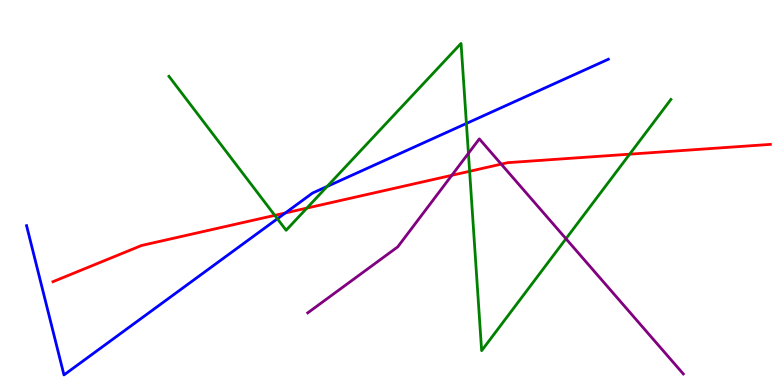[{'lines': ['blue', 'red'], 'intersections': [{'x': 3.68, 'y': 4.47}]}, {'lines': ['green', 'red'], 'intersections': [{'x': 3.55, 'y': 4.41}, {'x': 3.96, 'y': 4.6}, {'x': 6.06, 'y': 5.55}, {'x': 8.12, 'y': 6.0}]}, {'lines': ['purple', 'red'], 'intersections': [{'x': 5.83, 'y': 5.45}, {'x': 6.47, 'y': 5.74}]}, {'lines': ['blue', 'green'], 'intersections': [{'x': 3.58, 'y': 4.32}, {'x': 4.22, 'y': 5.16}, {'x': 6.02, 'y': 6.79}]}, {'lines': ['blue', 'purple'], 'intersections': []}, {'lines': ['green', 'purple'], 'intersections': [{'x': 6.04, 'y': 6.02}, {'x': 7.3, 'y': 3.8}]}]